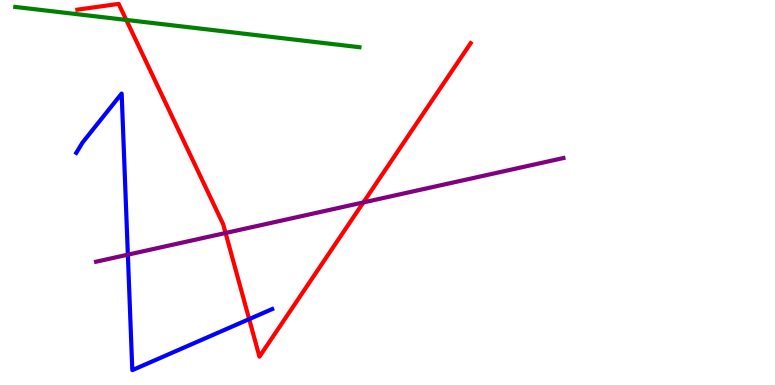[{'lines': ['blue', 'red'], 'intersections': [{'x': 3.22, 'y': 1.71}]}, {'lines': ['green', 'red'], 'intersections': [{'x': 1.63, 'y': 9.48}]}, {'lines': ['purple', 'red'], 'intersections': [{'x': 2.91, 'y': 3.95}, {'x': 4.69, 'y': 4.74}]}, {'lines': ['blue', 'green'], 'intersections': []}, {'lines': ['blue', 'purple'], 'intersections': [{'x': 1.65, 'y': 3.39}]}, {'lines': ['green', 'purple'], 'intersections': []}]